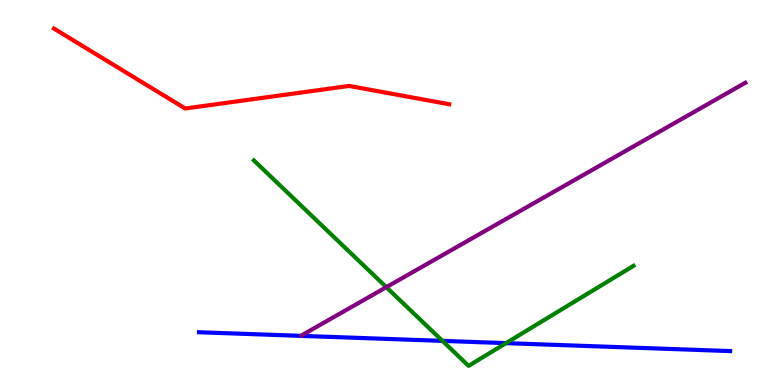[{'lines': ['blue', 'red'], 'intersections': []}, {'lines': ['green', 'red'], 'intersections': []}, {'lines': ['purple', 'red'], 'intersections': []}, {'lines': ['blue', 'green'], 'intersections': [{'x': 5.71, 'y': 1.15}, {'x': 6.53, 'y': 1.09}]}, {'lines': ['blue', 'purple'], 'intersections': []}, {'lines': ['green', 'purple'], 'intersections': [{'x': 4.98, 'y': 2.54}]}]